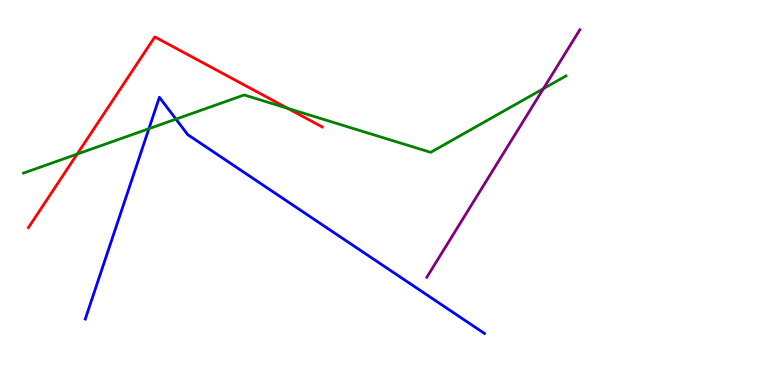[{'lines': ['blue', 'red'], 'intersections': []}, {'lines': ['green', 'red'], 'intersections': [{'x': 0.996, 'y': 6.0}, {'x': 3.71, 'y': 7.19}]}, {'lines': ['purple', 'red'], 'intersections': []}, {'lines': ['blue', 'green'], 'intersections': [{'x': 1.92, 'y': 6.66}, {'x': 2.27, 'y': 6.91}]}, {'lines': ['blue', 'purple'], 'intersections': []}, {'lines': ['green', 'purple'], 'intersections': [{'x': 7.01, 'y': 7.7}]}]